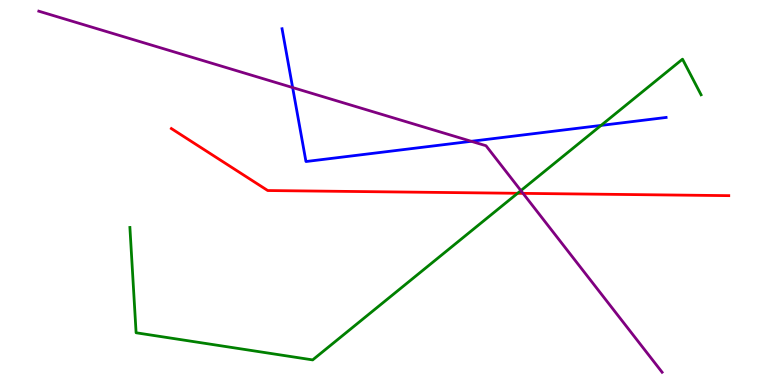[{'lines': ['blue', 'red'], 'intersections': []}, {'lines': ['green', 'red'], 'intersections': [{'x': 6.68, 'y': 4.98}]}, {'lines': ['purple', 'red'], 'intersections': [{'x': 6.75, 'y': 4.98}]}, {'lines': ['blue', 'green'], 'intersections': [{'x': 7.76, 'y': 6.74}]}, {'lines': ['blue', 'purple'], 'intersections': [{'x': 3.78, 'y': 7.73}, {'x': 6.08, 'y': 6.33}]}, {'lines': ['green', 'purple'], 'intersections': [{'x': 6.72, 'y': 5.05}]}]